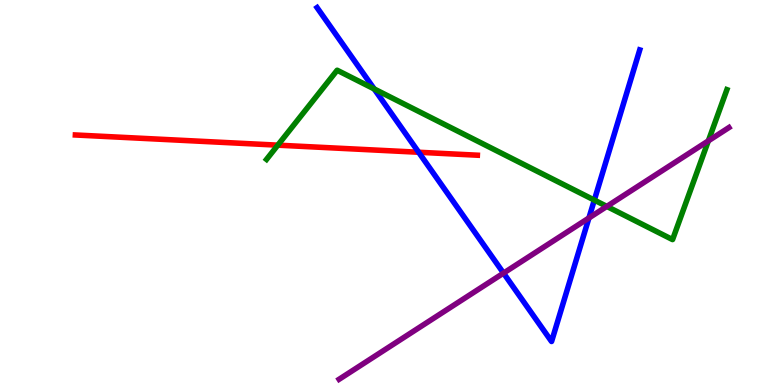[{'lines': ['blue', 'red'], 'intersections': [{'x': 5.4, 'y': 6.05}]}, {'lines': ['green', 'red'], 'intersections': [{'x': 3.58, 'y': 6.23}]}, {'lines': ['purple', 'red'], 'intersections': []}, {'lines': ['blue', 'green'], 'intersections': [{'x': 4.83, 'y': 7.69}, {'x': 7.67, 'y': 4.8}]}, {'lines': ['blue', 'purple'], 'intersections': [{'x': 6.5, 'y': 2.91}, {'x': 7.6, 'y': 4.34}]}, {'lines': ['green', 'purple'], 'intersections': [{'x': 7.83, 'y': 4.64}, {'x': 9.14, 'y': 6.34}]}]